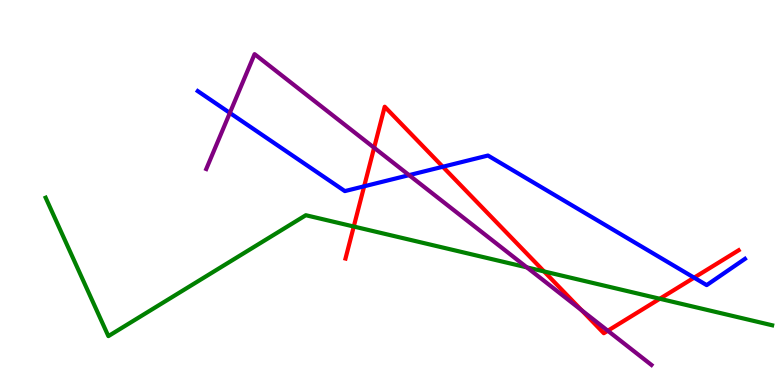[{'lines': ['blue', 'red'], 'intersections': [{'x': 4.7, 'y': 5.16}, {'x': 5.71, 'y': 5.67}, {'x': 8.96, 'y': 2.79}]}, {'lines': ['green', 'red'], 'intersections': [{'x': 4.56, 'y': 4.12}, {'x': 7.02, 'y': 2.95}, {'x': 8.51, 'y': 2.24}]}, {'lines': ['purple', 'red'], 'intersections': [{'x': 4.83, 'y': 6.16}, {'x': 7.5, 'y': 1.94}, {'x': 7.84, 'y': 1.41}]}, {'lines': ['blue', 'green'], 'intersections': []}, {'lines': ['blue', 'purple'], 'intersections': [{'x': 2.97, 'y': 7.07}, {'x': 5.28, 'y': 5.45}]}, {'lines': ['green', 'purple'], 'intersections': [{'x': 6.8, 'y': 3.06}]}]